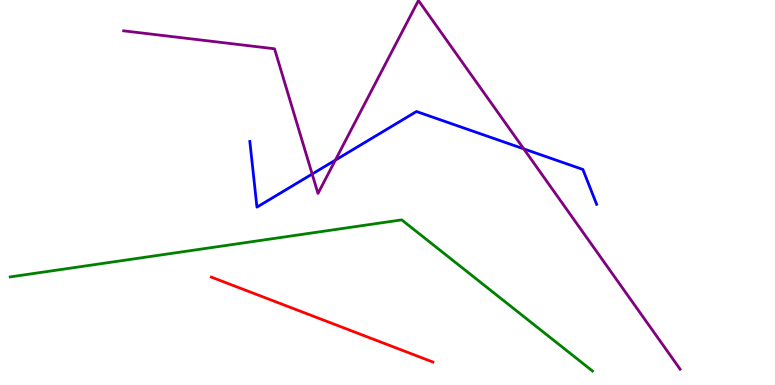[{'lines': ['blue', 'red'], 'intersections': []}, {'lines': ['green', 'red'], 'intersections': []}, {'lines': ['purple', 'red'], 'intersections': []}, {'lines': ['blue', 'green'], 'intersections': []}, {'lines': ['blue', 'purple'], 'intersections': [{'x': 4.03, 'y': 5.48}, {'x': 4.33, 'y': 5.84}, {'x': 6.76, 'y': 6.13}]}, {'lines': ['green', 'purple'], 'intersections': []}]